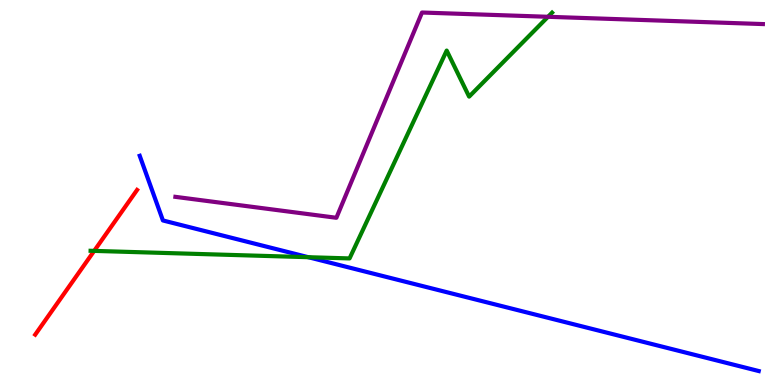[{'lines': ['blue', 'red'], 'intersections': []}, {'lines': ['green', 'red'], 'intersections': [{'x': 1.22, 'y': 3.48}]}, {'lines': ['purple', 'red'], 'intersections': []}, {'lines': ['blue', 'green'], 'intersections': [{'x': 3.98, 'y': 3.32}]}, {'lines': ['blue', 'purple'], 'intersections': []}, {'lines': ['green', 'purple'], 'intersections': [{'x': 7.07, 'y': 9.56}]}]